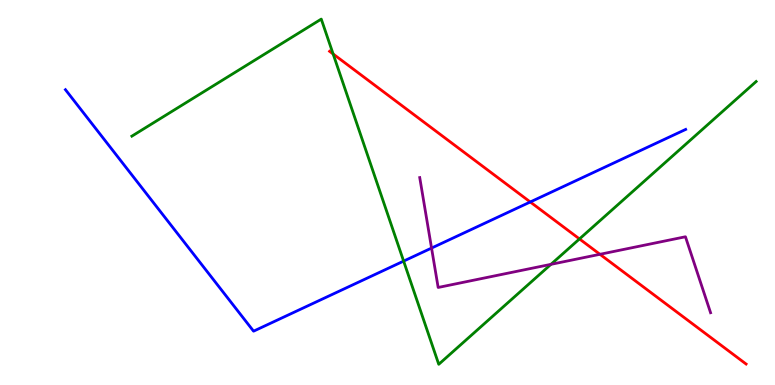[{'lines': ['blue', 'red'], 'intersections': [{'x': 6.84, 'y': 4.75}]}, {'lines': ['green', 'red'], 'intersections': [{'x': 4.3, 'y': 8.6}, {'x': 7.48, 'y': 3.79}]}, {'lines': ['purple', 'red'], 'intersections': [{'x': 7.74, 'y': 3.39}]}, {'lines': ['blue', 'green'], 'intersections': [{'x': 5.21, 'y': 3.22}]}, {'lines': ['blue', 'purple'], 'intersections': [{'x': 5.57, 'y': 3.56}]}, {'lines': ['green', 'purple'], 'intersections': [{'x': 7.11, 'y': 3.13}]}]